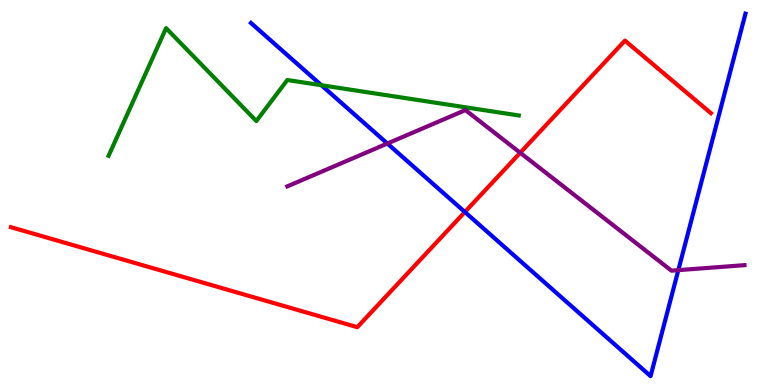[{'lines': ['blue', 'red'], 'intersections': [{'x': 6.0, 'y': 4.49}]}, {'lines': ['green', 'red'], 'intersections': []}, {'lines': ['purple', 'red'], 'intersections': [{'x': 6.71, 'y': 6.03}]}, {'lines': ['blue', 'green'], 'intersections': [{'x': 4.15, 'y': 7.79}]}, {'lines': ['blue', 'purple'], 'intersections': [{'x': 5.0, 'y': 6.27}, {'x': 8.75, 'y': 2.98}]}, {'lines': ['green', 'purple'], 'intersections': []}]